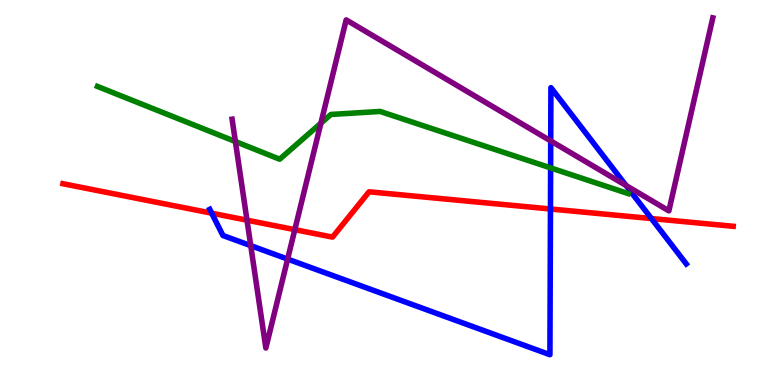[{'lines': ['blue', 'red'], 'intersections': [{'x': 2.73, 'y': 4.46}, {'x': 7.1, 'y': 4.57}, {'x': 8.41, 'y': 4.32}]}, {'lines': ['green', 'red'], 'intersections': []}, {'lines': ['purple', 'red'], 'intersections': [{'x': 3.19, 'y': 4.28}, {'x': 3.8, 'y': 4.03}]}, {'lines': ['blue', 'green'], 'intersections': [{'x': 7.1, 'y': 5.64}]}, {'lines': ['blue', 'purple'], 'intersections': [{'x': 3.24, 'y': 3.62}, {'x': 3.71, 'y': 3.27}, {'x': 7.11, 'y': 6.34}, {'x': 8.08, 'y': 5.18}]}, {'lines': ['green', 'purple'], 'intersections': [{'x': 3.04, 'y': 6.32}, {'x': 4.14, 'y': 6.8}]}]